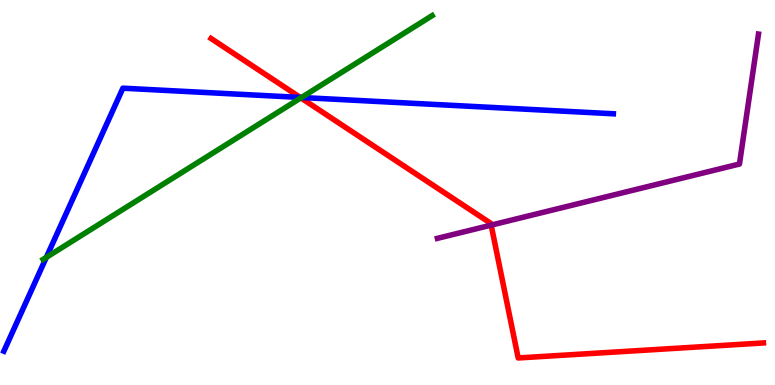[{'lines': ['blue', 'red'], 'intersections': [{'x': 3.87, 'y': 7.47}]}, {'lines': ['green', 'red'], 'intersections': [{'x': 3.88, 'y': 7.46}]}, {'lines': ['purple', 'red'], 'intersections': [{'x': 6.34, 'y': 4.15}]}, {'lines': ['blue', 'green'], 'intersections': [{'x': 0.598, 'y': 3.31}, {'x': 3.89, 'y': 7.47}]}, {'lines': ['blue', 'purple'], 'intersections': []}, {'lines': ['green', 'purple'], 'intersections': []}]